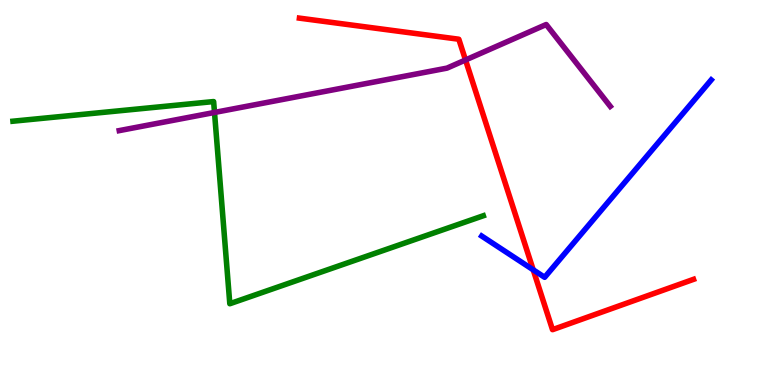[{'lines': ['blue', 'red'], 'intersections': [{'x': 6.88, 'y': 2.99}]}, {'lines': ['green', 'red'], 'intersections': []}, {'lines': ['purple', 'red'], 'intersections': [{'x': 6.01, 'y': 8.44}]}, {'lines': ['blue', 'green'], 'intersections': []}, {'lines': ['blue', 'purple'], 'intersections': []}, {'lines': ['green', 'purple'], 'intersections': [{'x': 2.77, 'y': 7.08}]}]